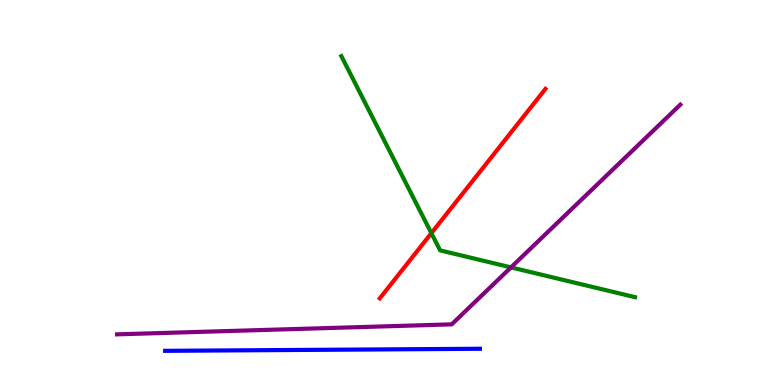[{'lines': ['blue', 'red'], 'intersections': []}, {'lines': ['green', 'red'], 'intersections': [{'x': 5.57, 'y': 3.94}]}, {'lines': ['purple', 'red'], 'intersections': []}, {'lines': ['blue', 'green'], 'intersections': []}, {'lines': ['blue', 'purple'], 'intersections': []}, {'lines': ['green', 'purple'], 'intersections': [{'x': 6.59, 'y': 3.05}]}]